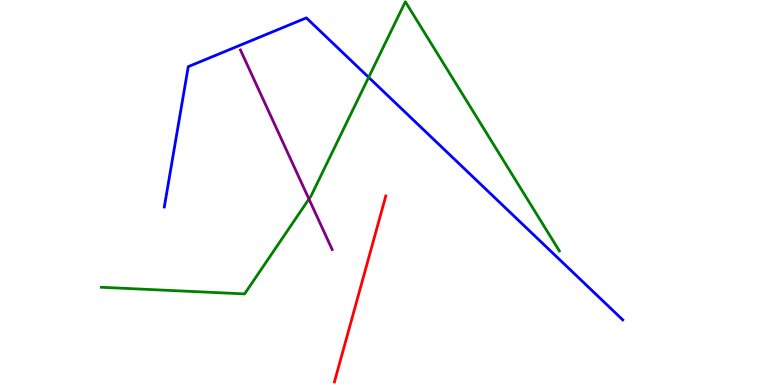[{'lines': ['blue', 'red'], 'intersections': []}, {'lines': ['green', 'red'], 'intersections': []}, {'lines': ['purple', 'red'], 'intersections': []}, {'lines': ['blue', 'green'], 'intersections': [{'x': 4.76, 'y': 7.99}]}, {'lines': ['blue', 'purple'], 'intersections': []}, {'lines': ['green', 'purple'], 'intersections': [{'x': 3.99, 'y': 4.83}]}]